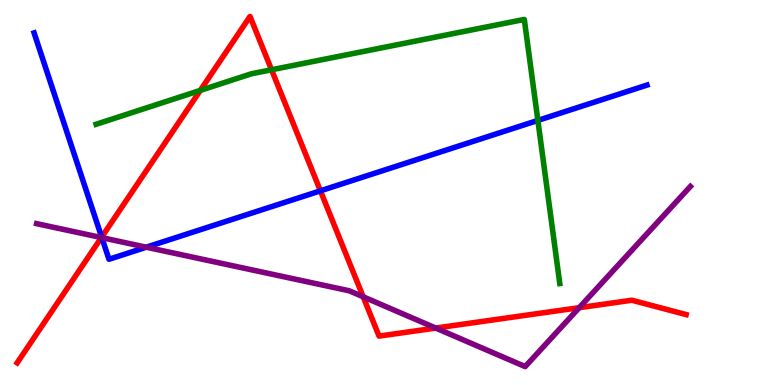[{'lines': ['blue', 'red'], 'intersections': [{'x': 1.31, 'y': 3.84}, {'x': 4.13, 'y': 5.04}]}, {'lines': ['green', 'red'], 'intersections': [{'x': 2.58, 'y': 7.65}, {'x': 3.5, 'y': 8.19}]}, {'lines': ['purple', 'red'], 'intersections': [{'x': 1.31, 'y': 3.83}, {'x': 4.69, 'y': 2.29}, {'x': 5.62, 'y': 1.48}, {'x': 7.47, 'y': 2.01}]}, {'lines': ['blue', 'green'], 'intersections': [{'x': 6.94, 'y': 6.87}]}, {'lines': ['blue', 'purple'], 'intersections': [{'x': 1.31, 'y': 3.83}, {'x': 1.89, 'y': 3.58}]}, {'lines': ['green', 'purple'], 'intersections': []}]